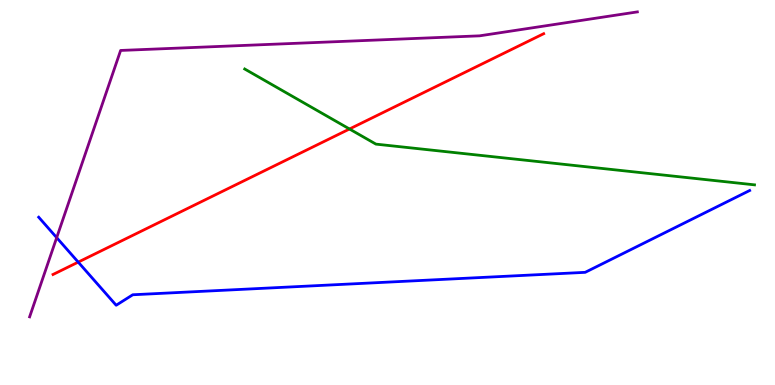[{'lines': ['blue', 'red'], 'intersections': [{'x': 1.01, 'y': 3.19}]}, {'lines': ['green', 'red'], 'intersections': [{'x': 4.51, 'y': 6.65}]}, {'lines': ['purple', 'red'], 'intersections': []}, {'lines': ['blue', 'green'], 'intersections': []}, {'lines': ['blue', 'purple'], 'intersections': [{'x': 0.731, 'y': 3.83}]}, {'lines': ['green', 'purple'], 'intersections': []}]